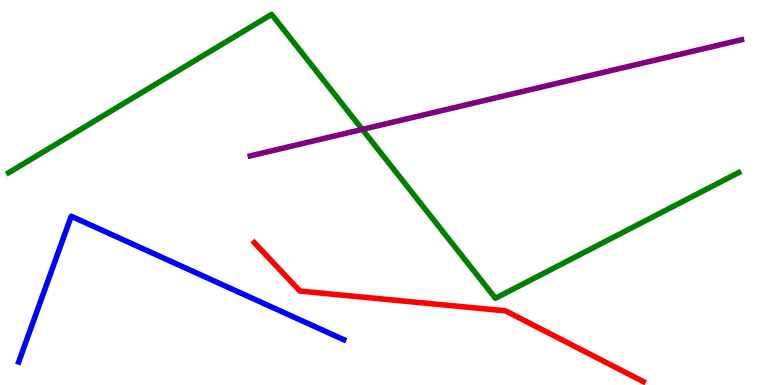[{'lines': ['blue', 'red'], 'intersections': []}, {'lines': ['green', 'red'], 'intersections': []}, {'lines': ['purple', 'red'], 'intersections': []}, {'lines': ['blue', 'green'], 'intersections': []}, {'lines': ['blue', 'purple'], 'intersections': []}, {'lines': ['green', 'purple'], 'intersections': [{'x': 4.67, 'y': 6.64}]}]